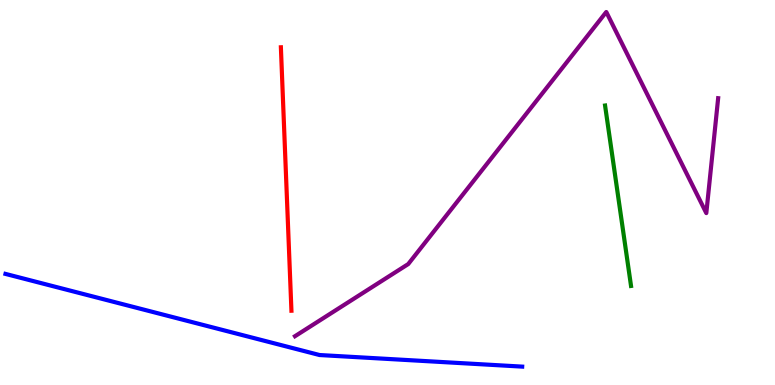[{'lines': ['blue', 'red'], 'intersections': []}, {'lines': ['green', 'red'], 'intersections': []}, {'lines': ['purple', 'red'], 'intersections': []}, {'lines': ['blue', 'green'], 'intersections': []}, {'lines': ['blue', 'purple'], 'intersections': []}, {'lines': ['green', 'purple'], 'intersections': []}]